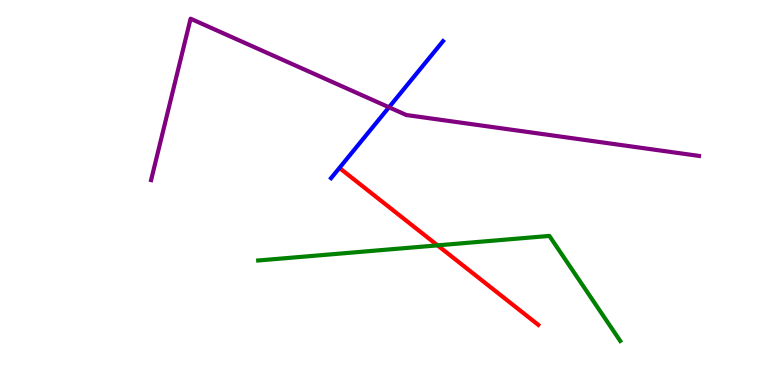[{'lines': ['blue', 'red'], 'intersections': []}, {'lines': ['green', 'red'], 'intersections': [{'x': 5.65, 'y': 3.63}]}, {'lines': ['purple', 'red'], 'intersections': []}, {'lines': ['blue', 'green'], 'intersections': []}, {'lines': ['blue', 'purple'], 'intersections': [{'x': 5.02, 'y': 7.21}]}, {'lines': ['green', 'purple'], 'intersections': []}]